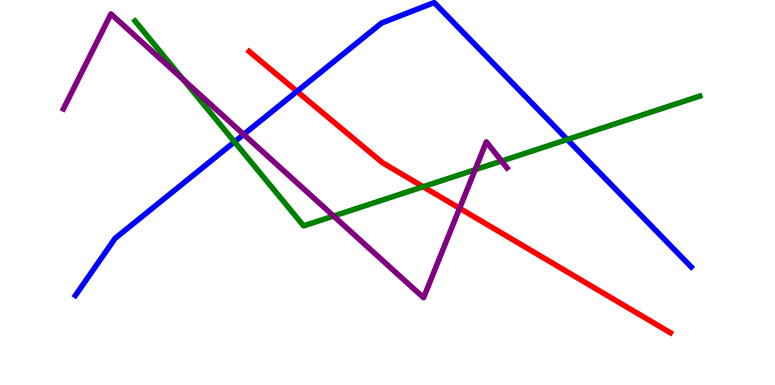[{'lines': ['blue', 'red'], 'intersections': [{'x': 3.83, 'y': 7.63}]}, {'lines': ['green', 'red'], 'intersections': [{'x': 5.46, 'y': 5.15}]}, {'lines': ['purple', 'red'], 'intersections': [{'x': 5.93, 'y': 4.59}]}, {'lines': ['blue', 'green'], 'intersections': [{'x': 3.03, 'y': 6.32}, {'x': 7.32, 'y': 6.38}]}, {'lines': ['blue', 'purple'], 'intersections': [{'x': 3.14, 'y': 6.51}]}, {'lines': ['green', 'purple'], 'intersections': [{'x': 2.36, 'y': 7.93}, {'x': 4.3, 'y': 4.39}, {'x': 6.13, 'y': 5.59}, {'x': 6.47, 'y': 5.82}]}]